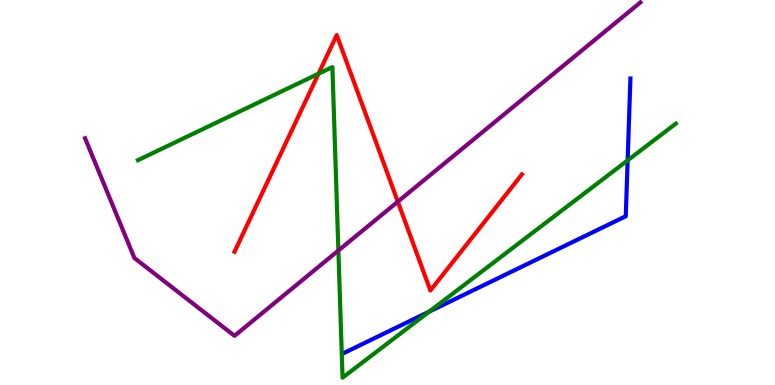[{'lines': ['blue', 'red'], 'intersections': []}, {'lines': ['green', 'red'], 'intersections': [{'x': 4.11, 'y': 8.09}]}, {'lines': ['purple', 'red'], 'intersections': [{'x': 5.13, 'y': 4.76}]}, {'lines': ['blue', 'green'], 'intersections': [{'x': 5.54, 'y': 1.91}, {'x': 8.1, 'y': 5.83}]}, {'lines': ['blue', 'purple'], 'intersections': []}, {'lines': ['green', 'purple'], 'intersections': [{'x': 4.37, 'y': 3.49}]}]